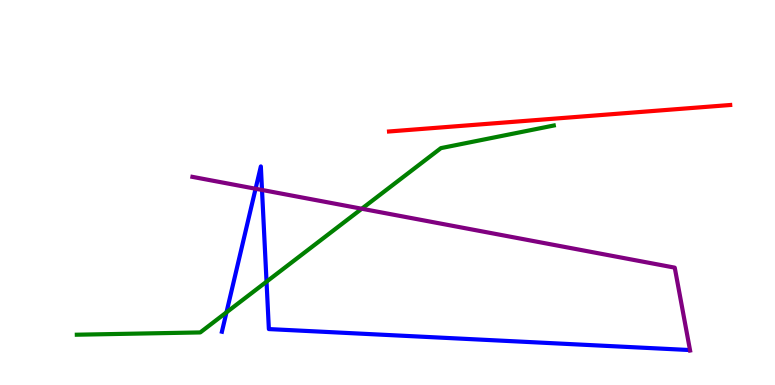[{'lines': ['blue', 'red'], 'intersections': []}, {'lines': ['green', 'red'], 'intersections': []}, {'lines': ['purple', 'red'], 'intersections': []}, {'lines': ['blue', 'green'], 'intersections': [{'x': 2.92, 'y': 1.89}, {'x': 3.44, 'y': 2.68}]}, {'lines': ['blue', 'purple'], 'intersections': [{'x': 3.3, 'y': 5.1}, {'x': 3.38, 'y': 5.07}]}, {'lines': ['green', 'purple'], 'intersections': [{'x': 4.67, 'y': 4.58}]}]